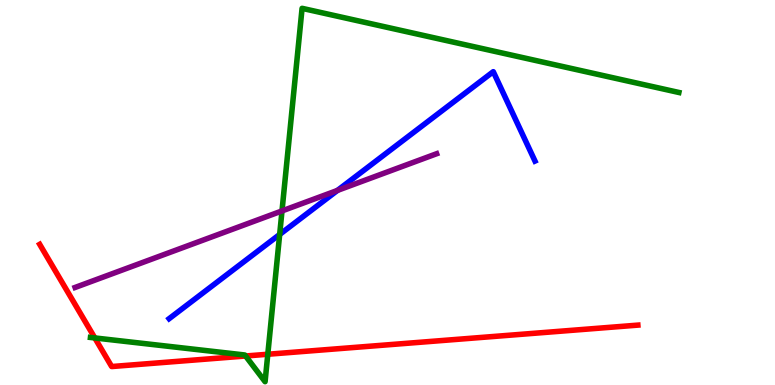[{'lines': ['blue', 'red'], 'intersections': []}, {'lines': ['green', 'red'], 'intersections': [{'x': 1.22, 'y': 1.22}, {'x': 3.17, 'y': 0.753}, {'x': 3.46, 'y': 0.799}]}, {'lines': ['purple', 'red'], 'intersections': []}, {'lines': ['blue', 'green'], 'intersections': [{'x': 3.61, 'y': 3.91}]}, {'lines': ['blue', 'purple'], 'intersections': [{'x': 4.35, 'y': 5.05}]}, {'lines': ['green', 'purple'], 'intersections': [{'x': 3.64, 'y': 4.52}]}]